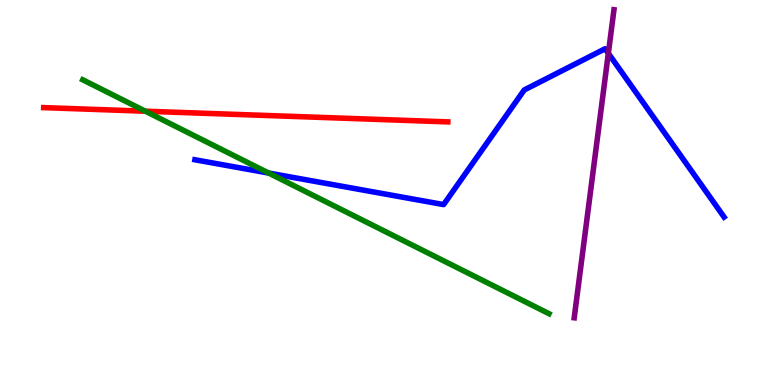[{'lines': ['blue', 'red'], 'intersections': []}, {'lines': ['green', 'red'], 'intersections': [{'x': 1.88, 'y': 7.11}]}, {'lines': ['purple', 'red'], 'intersections': []}, {'lines': ['blue', 'green'], 'intersections': [{'x': 3.47, 'y': 5.51}]}, {'lines': ['blue', 'purple'], 'intersections': [{'x': 7.85, 'y': 8.62}]}, {'lines': ['green', 'purple'], 'intersections': []}]